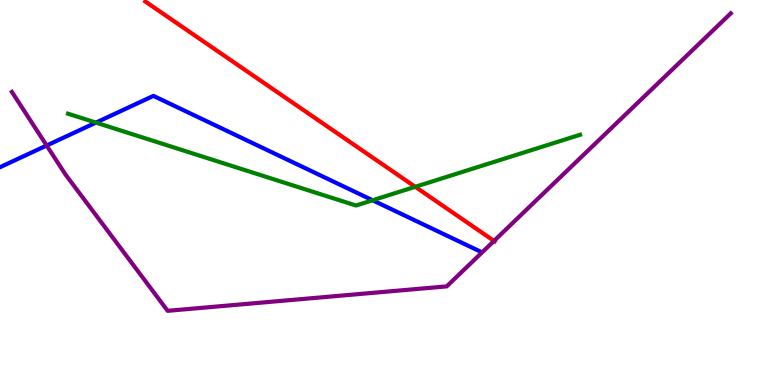[{'lines': ['blue', 'red'], 'intersections': []}, {'lines': ['green', 'red'], 'intersections': [{'x': 5.36, 'y': 5.15}]}, {'lines': ['purple', 'red'], 'intersections': [{'x': 6.37, 'y': 3.74}]}, {'lines': ['blue', 'green'], 'intersections': [{'x': 1.24, 'y': 6.82}, {'x': 4.81, 'y': 4.8}]}, {'lines': ['blue', 'purple'], 'intersections': [{'x': 0.602, 'y': 6.22}]}, {'lines': ['green', 'purple'], 'intersections': []}]